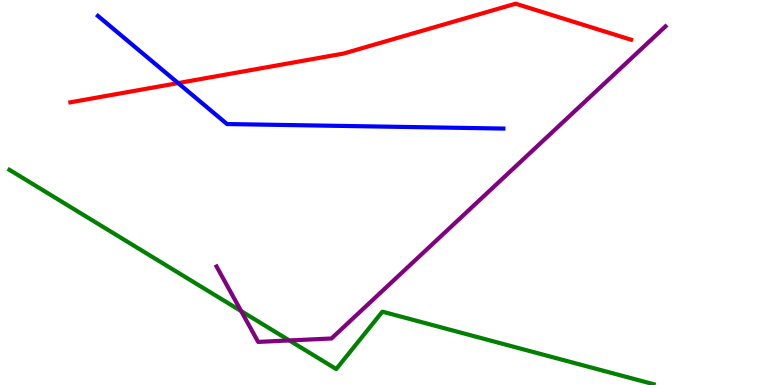[{'lines': ['blue', 'red'], 'intersections': [{'x': 2.3, 'y': 7.84}]}, {'lines': ['green', 'red'], 'intersections': []}, {'lines': ['purple', 'red'], 'intersections': []}, {'lines': ['blue', 'green'], 'intersections': []}, {'lines': ['blue', 'purple'], 'intersections': []}, {'lines': ['green', 'purple'], 'intersections': [{'x': 3.11, 'y': 1.92}, {'x': 3.73, 'y': 1.16}]}]